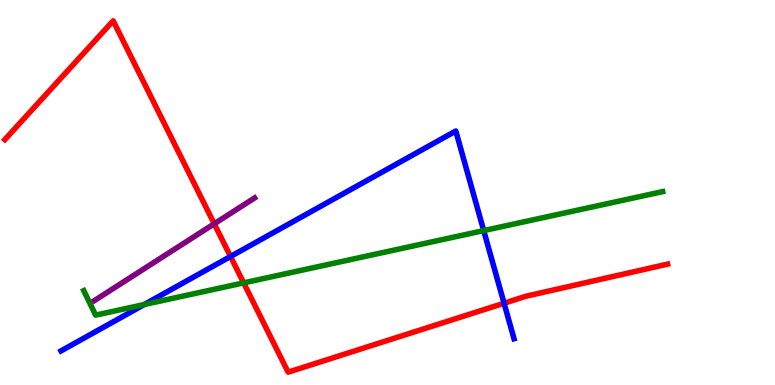[{'lines': ['blue', 'red'], 'intersections': [{'x': 2.97, 'y': 3.34}, {'x': 6.5, 'y': 2.12}]}, {'lines': ['green', 'red'], 'intersections': [{'x': 3.14, 'y': 2.65}]}, {'lines': ['purple', 'red'], 'intersections': [{'x': 2.76, 'y': 4.19}]}, {'lines': ['blue', 'green'], 'intersections': [{'x': 1.86, 'y': 2.09}, {'x': 6.24, 'y': 4.01}]}, {'lines': ['blue', 'purple'], 'intersections': []}, {'lines': ['green', 'purple'], 'intersections': []}]